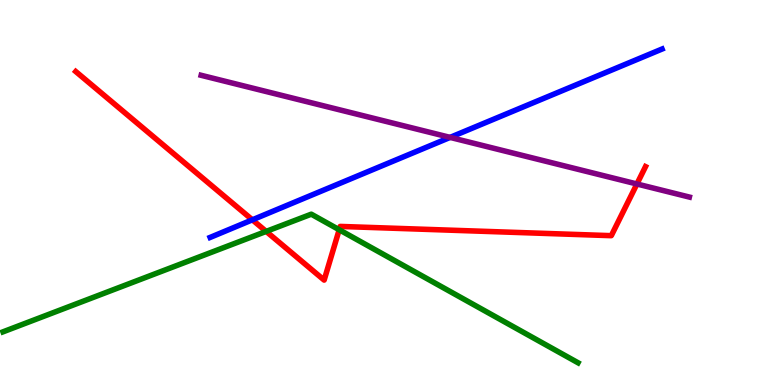[{'lines': ['blue', 'red'], 'intersections': [{'x': 3.26, 'y': 4.29}]}, {'lines': ['green', 'red'], 'intersections': [{'x': 3.43, 'y': 3.99}, {'x': 4.38, 'y': 4.03}]}, {'lines': ['purple', 'red'], 'intersections': [{'x': 8.22, 'y': 5.22}]}, {'lines': ['blue', 'green'], 'intersections': []}, {'lines': ['blue', 'purple'], 'intersections': [{'x': 5.81, 'y': 6.43}]}, {'lines': ['green', 'purple'], 'intersections': []}]